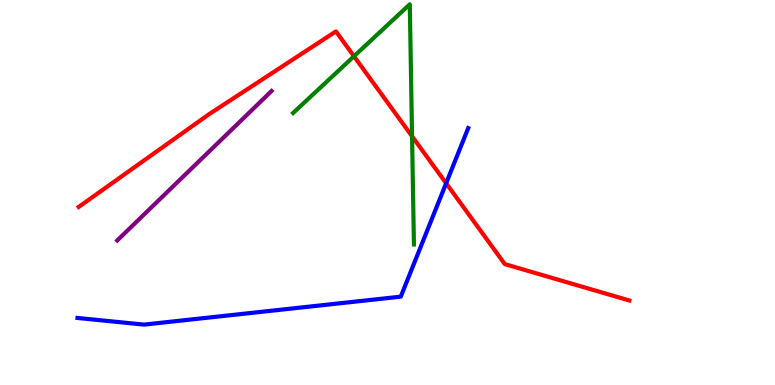[{'lines': ['blue', 'red'], 'intersections': [{'x': 5.76, 'y': 5.24}]}, {'lines': ['green', 'red'], 'intersections': [{'x': 4.57, 'y': 8.54}, {'x': 5.32, 'y': 6.46}]}, {'lines': ['purple', 'red'], 'intersections': []}, {'lines': ['blue', 'green'], 'intersections': []}, {'lines': ['blue', 'purple'], 'intersections': []}, {'lines': ['green', 'purple'], 'intersections': []}]